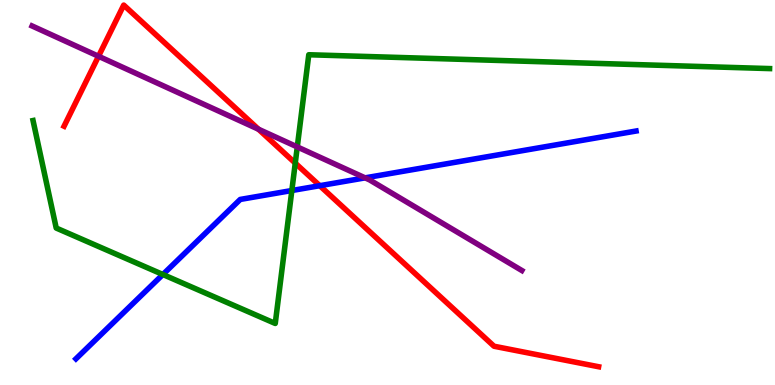[{'lines': ['blue', 'red'], 'intersections': [{'x': 4.13, 'y': 5.18}]}, {'lines': ['green', 'red'], 'intersections': [{'x': 3.81, 'y': 5.76}]}, {'lines': ['purple', 'red'], 'intersections': [{'x': 1.27, 'y': 8.54}, {'x': 3.33, 'y': 6.64}]}, {'lines': ['blue', 'green'], 'intersections': [{'x': 2.1, 'y': 2.87}, {'x': 3.77, 'y': 5.05}]}, {'lines': ['blue', 'purple'], 'intersections': [{'x': 4.71, 'y': 5.38}]}, {'lines': ['green', 'purple'], 'intersections': [{'x': 3.84, 'y': 6.18}]}]